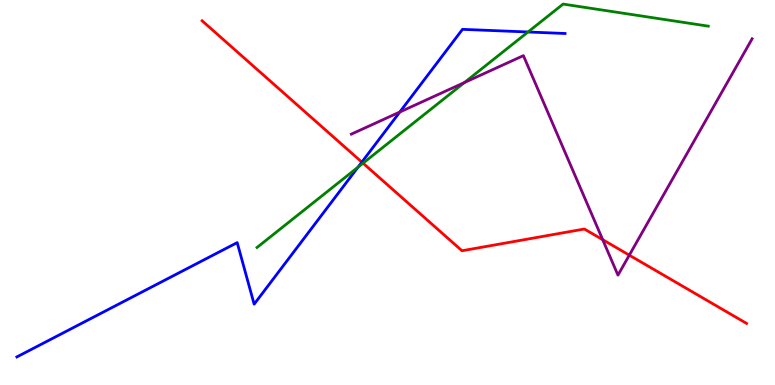[{'lines': ['blue', 'red'], 'intersections': [{'x': 4.67, 'y': 5.79}]}, {'lines': ['green', 'red'], 'intersections': [{'x': 4.68, 'y': 5.76}]}, {'lines': ['purple', 'red'], 'intersections': [{'x': 7.78, 'y': 3.77}, {'x': 8.12, 'y': 3.37}]}, {'lines': ['blue', 'green'], 'intersections': [{'x': 4.62, 'y': 5.66}, {'x': 6.81, 'y': 9.17}]}, {'lines': ['blue', 'purple'], 'intersections': [{'x': 5.16, 'y': 7.09}]}, {'lines': ['green', 'purple'], 'intersections': [{'x': 5.99, 'y': 7.86}]}]